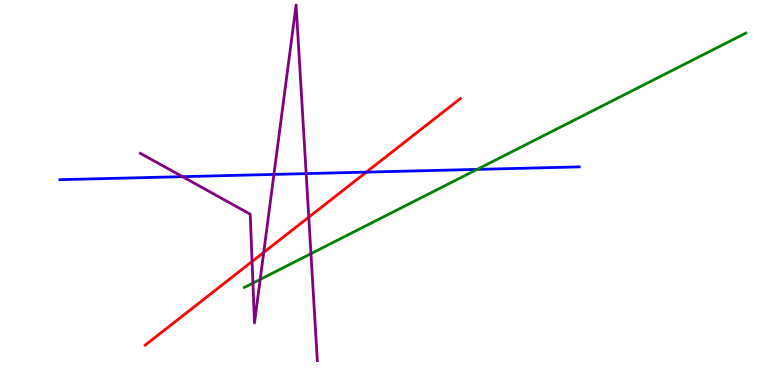[{'lines': ['blue', 'red'], 'intersections': [{'x': 4.73, 'y': 5.53}]}, {'lines': ['green', 'red'], 'intersections': []}, {'lines': ['purple', 'red'], 'intersections': [{'x': 3.25, 'y': 3.21}, {'x': 3.4, 'y': 3.44}, {'x': 3.98, 'y': 4.36}]}, {'lines': ['blue', 'green'], 'intersections': [{'x': 6.16, 'y': 5.6}]}, {'lines': ['blue', 'purple'], 'intersections': [{'x': 2.35, 'y': 5.41}, {'x': 3.53, 'y': 5.47}, {'x': 3.95, 'y': 5.49}]}, {'lines': ['green', 'purple'], 'intersections': [{'x': 3.26, 'y': 2.65}, {'x': 3.36, 'y': 2.74}, {'x': 4.01, 'y': 3.41}]}]